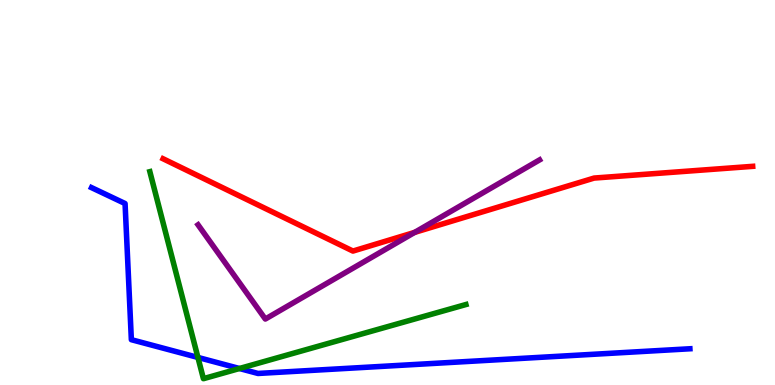[{'lines': ['blue', 'red'], 'intersections': []}, {'lines': ['green', 'red'], 'intersections': []}, {'lines': ['purple', 'red'], 'intersections': [{'x': 5.35, 'y': 3.96}]}, {'lines': ['blue', 'green'], 'intersections': [{'x': 2.55, 'y': 0.716}, {'x': 3.09, 'y': 0.428}]}, {'lines': ['blue', 'purple'], 'intersections': []}, {'lines': ['green', 'purple'], 'intersections': []}]